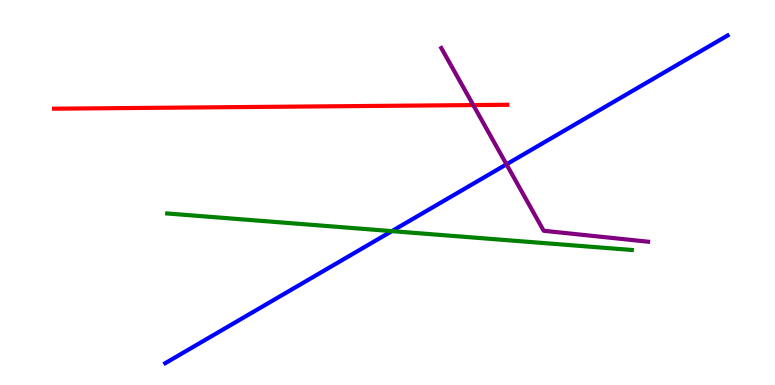[{'lines': ['blue', 'red'], 'intersections': []}, {'lines': ['green', 'red'], 'intersections': []}, {'lines': ['purple', 'red'], 'intersections': [{'x': 6.11, 'y': 7.27}]}, {'lines': ['blue', 'green'], 'intersections': [{'x': 5.06, 'y': 4.0}]}, {'lines': ['blue', 'purple'], 'intersections': [{'x': 6.54, 'y': 5.73}]}, {'lines': ['green', 'purple'], 'intersections': []}]